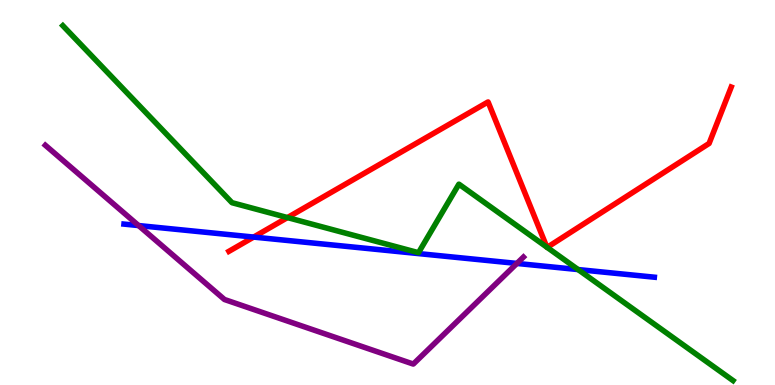[{'lines': ['blue', 'red'], 'intersections': [{'x': 3.27, 'y': 3.84}]}, {'lines': ['green', 'red'], 'intersections': [{'x': 3.71, 'y': 4.35}, {'x': 7.06, 'y': 3.58}, {'x': 7.06, 'y': 3.57}]}, {'lines': ['purple', 'red'], 'intersections': []}, {'lines': ['blue', 'green'], 'intersections': [{'x': 7.46, 'y': 3.0}]}, {'lines': ['blue', 'purple'], 'intersections': [{'x': 1.79, 'y': 4.14}, {'x': 6.67, 'y': 3.16}]}, {'lines': ['green', 'purple'], 'intersections': []}]